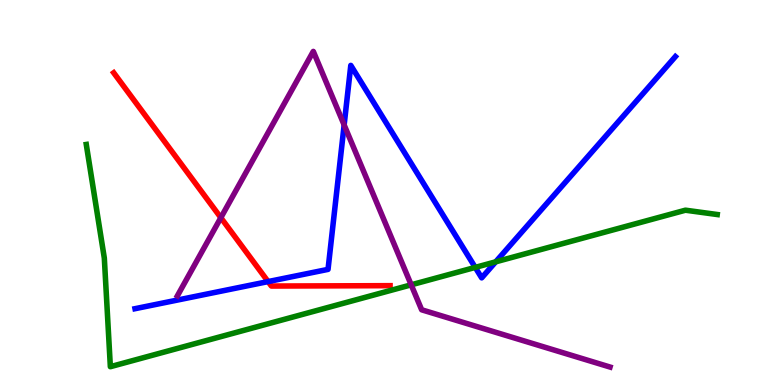[{'lines': ['blue', 'red'], 'intersections': [{'x': 3.46, 'y': 2.69}]}, {'lines': ['green', 'red'], 'intersections': []}, {'lines': ['purple', 'red'], 'intersections': [{'x': 2.85, 'y': 4.35}]}, {'lines': ['blue', 'green'], 'intersections': [{'x': 6.13, 'y': 3.05}, {'x': 6.4, 'y': 3.2}]}, {'lines': ['blue', 'purple'], 'intersections': [{'x': 4.44, 'y': 6.75}]}, {'lines': ['green', 'purple'], 'intersections': [{'x': 5.31, 'y': 2.6}]}]